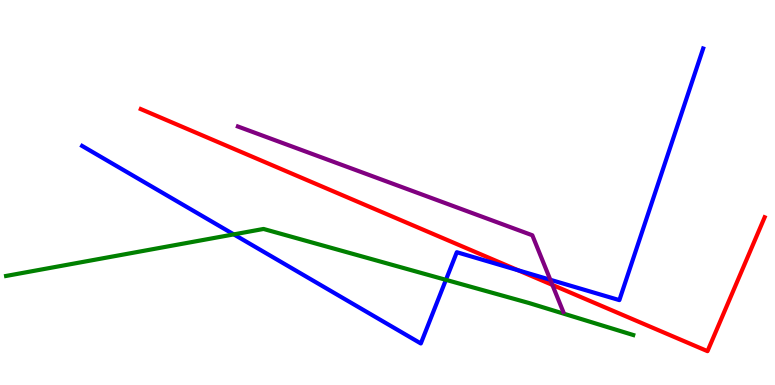[{'lines': ['blue', 'red'], 'intersections': [{'x': 6.69, 'y': 2.98}]}, {'lines': ['green', 'red'], 'intersections': []}, {'lines': ['purple', 'red'], 'intersections': [{'x': 7.13, 'y': 2.6}]}, {'lines': ['blue', 'green'], 'intersections': [{'x': 3.02, 'y': 3.91}, {'x': 5.75, 'y': 2.73}]}, {'lines': ['blue', 'purple'], 'intersections': [{'x': 7.1, 'y': 2.73}]}, {'lines': ['green', 'purple'], 'intersections': []}]